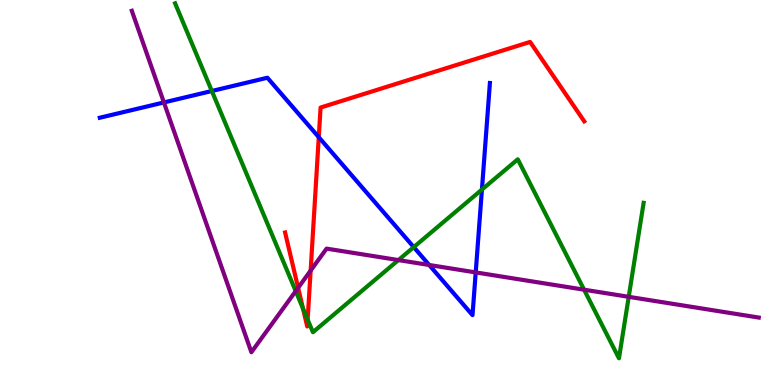[{'lines': ['blue', 'red'], 'intersections': [{'x': 4.11, 'y': 6.44}]}, {'lines': ['green', 'red'], 'intersections': [{'x': 3.91, 'y': 1.99}, {'x': 3.97, 'y': 1.7}]}, {'lines': ['purple', 'red'], 'intersections': [{'x': 3.85, 'y': 2.52}, {'x': 4.01, 'y': 2.97}]}, {'lines': ['blue', 'green'], 'intersections': [{'x': 2.73, 'y': 7.64}, {'x': 5.34, 'y': 3.58}, {'x': 6.22, 'y': 5.08}]}, {'lines': ['blue', 'purple'], 'intersections': [{'x': 2.11, 'y': 7.34}, {'x': 5.54, 'y': 3.12}, {'x': 6.14, 'y': 2.92}]}, {'lines': ['green', 'purple'], 'intersections': [{'x': 3.82, 'y': 2.44}, {'x': 5.14, 'y': 3.24}, {'x': 7.54, 'y': 2.48}, {'x': 8.11, 'y': 2.29}]}]